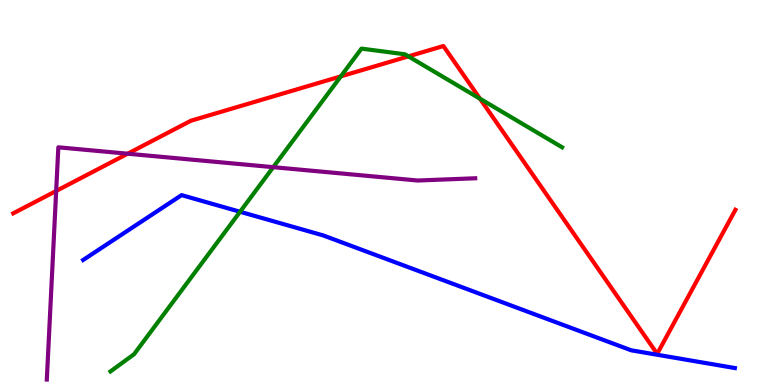[{'lines': ['blue', 'red'], 'intersections': []}, {'lines': ['green', 'red'], 'intersections': [{'x': 4.4, 'y': 8.02}, {'x': 5.27, 'y': 8.54}, {'x': 6.19, 'y': 7.44}]}, {'lines': ['purple', 'red'], 'intersections': [{'x': 0.725, 'y': 5.04}, {'x': 1.65, 'y': 6.01}]}, {'lines': ['blue', 'green'], 'intersections': [{'x': 3.1, 'y': 4.5}]}, {'lines': ['blue', 'purple'], 'intersections': []}, {'lines': ['green', 'purple'], 'intersections': [{'x': 3.53, 'y': 5.66}]}]